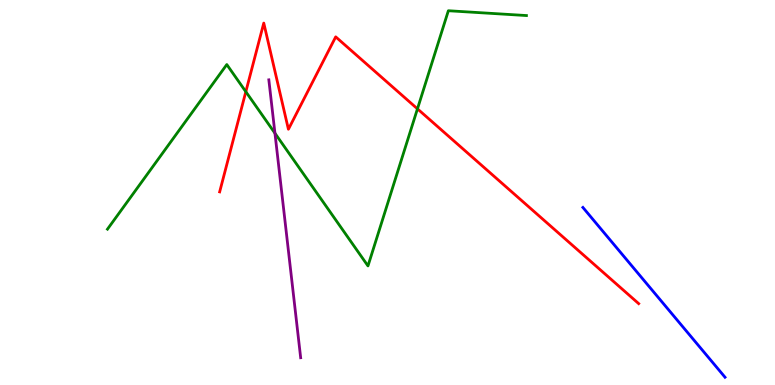[{'lines': ['blue', 'red'], 'intersections': []}, {'lines': ['green', 'red'], 'intersections': [{'x': 3.17, 'y': 7.62}, {'x': 5.39, 'y': 7.17}]}, {'lines': ['purple', 'red'], 'intersections': []}, {'lines': ['blue', 'green'], 'intersections': []}, {'lines': ['blue', 'purple'], 'intersections': []}, {'lines': ['green', 'purple'], 'intersections': [{'x': 3.55, 'y': 6.54}]}]